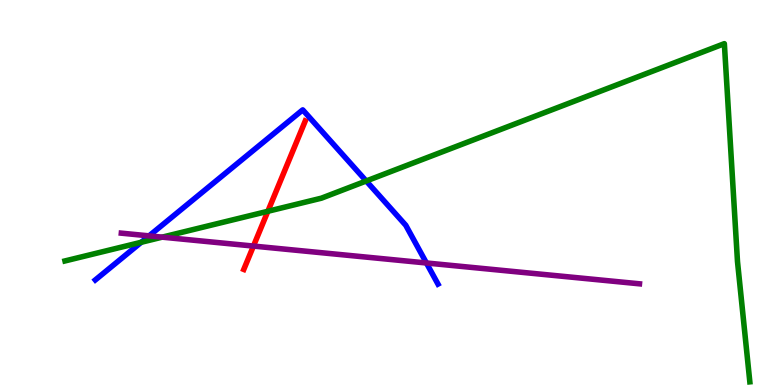[{'lines': ['blue', 'red'], 'intersections': []}, {'lines': ['green', 'red'], 'intersections': [{'x': 3.46, 'y': 4.51}]}, {'lines': ['purple', 'red'], 'intersections': [{'x': 3.27, 'y': 3.61}]}, {'lines': ['blue', 'green'], 'intersections': [{'x': 1.82, 'y': 3.71}, {'x': 4.73, 'y': 5.3}]}, {'lines': ['blue', 'purple'], 'intersections': [{'x': 1.92, 'y': 3.87}, {'x': 5.5, 'y': 3.17}]}, {'lines': ['green', 'purple'], 'intersections': [{'x': 2.09, 'y': 3.84}]}]